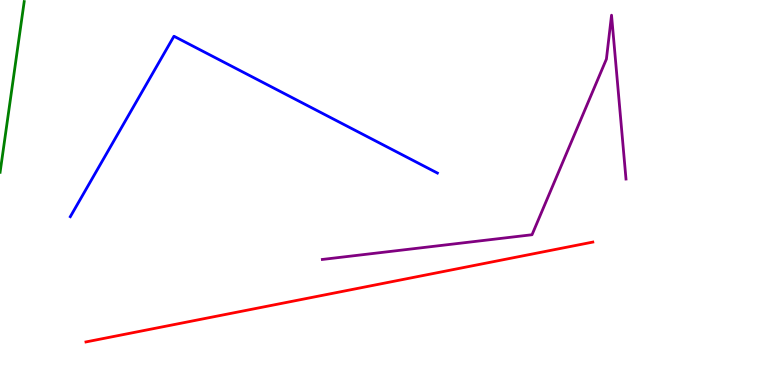[{'lines': ['blue', 'red'], 'intersections': []}, {'lines': ['green', 'red'], 'intersections': []}, {'lines': ['purple', 'red'], 'intersections': []}, {'lines': ['blue', 'green'], 'intersections': []}, {'lines': ['blue', 'purple'], 'intersections': []}, {'lines': ['green', 'purple'], 'intersections': []}]